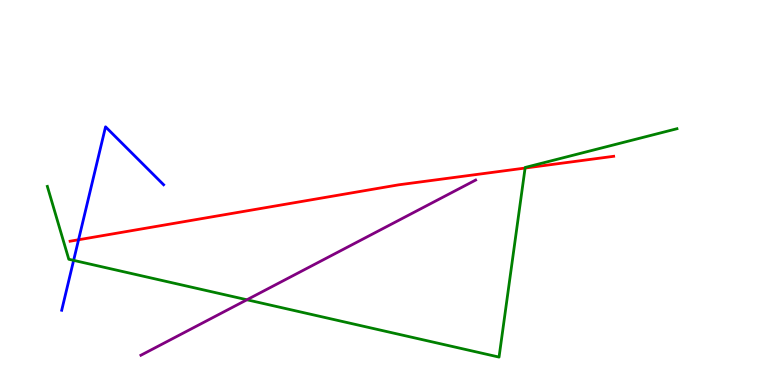[{'lines': ['blue', 'red'], 'intersections': [{'x': 1.01, 'y': 3.77}]}, {'lines': ['green', 'red'], 'intersections': [{'x': 6.78, 'y': 5.64}]}, {'lines': ['purple', 'red'], 'intersections': []}, {'lines': ['blue', 'green'], 'intersections': [{'x': 0.95, 'y': 3.24}]}, {'lines': ['blue', 'purple'], 'intersections': []}, {'lines': ['green', 'purple'], 'intersections': [{'x': 3.19, 'y': 2.21}]}]